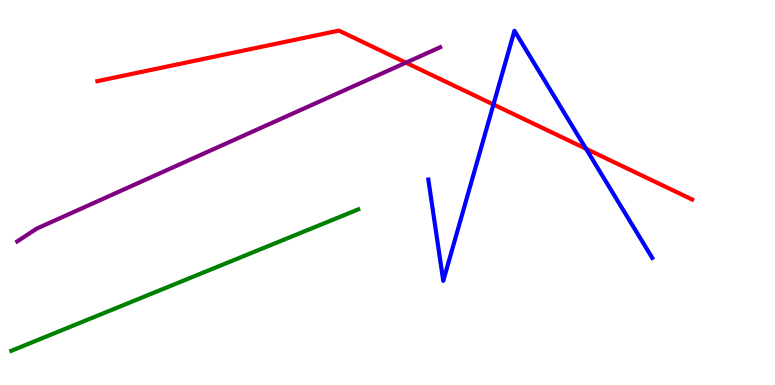[{'lines': ['blue', 'red'], 'intersections': [{'x': 6.37, 'y': 7.29}, {'x': 7.56, 'y': 6.14}]}, {'lines': ['green', 'red'], 'intersections': []}, {'lines': ['purple', 'red'], 'intersections': [{'x': 5.24, 'y': 8.37}]}, {'lines': ['blue', 'green'], 'intersections': []}, {'lines': ['blue', 'purple'], 'intersections': []}, {'lines': ['green', 'purple'], 'intersections': []}]